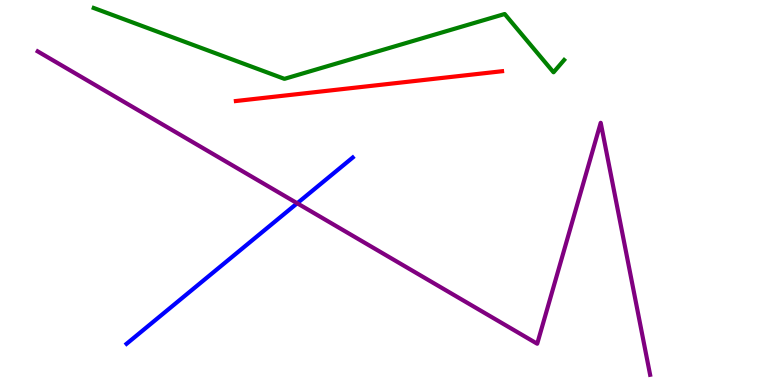[{'lines': ['blue', 'red'], 'intersections': []}, {'lines': ['green', 'red'], 'intersections': []}, {'lines': ['purple', 'red'], 'intersections': []}, {'lines': ['blue', 'green'], 'intersections': []}, {'lines': ['blue', 'purple'], 'intersections': [{'x': 3.83, 'y': 4.72}]}, {'lines': ['green', 'purple'], 'intersections': []}]